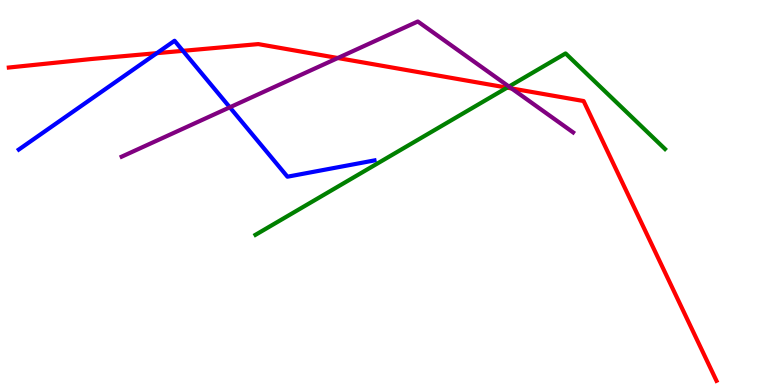[{'lines': ['blue', 'red'], 'intersections': [{'x': 2.02, 'y': 8.62}, {'x': 2.36, 'y': 8.68}]}, {'lines': ['green', 'red'], 'intersections': [{'x': 6.54, 'y': 7.72}]}, {'lines': ['purple', 'red'], 'intersections': [{'x': 4.36, 'y': 8.49}, {'x': 6.6, 'y': 7.7}]}, {'lines': ['blue', 'green'], 'intersections': []}, {'lines': ['blue', 'purple'], 'intersections': [{'x': 2.97, 'y': 7.21}]}, {'lines': ['green', 'purple'], 'intersections': [{'x': 6.57, 'y': 7.75}]}]